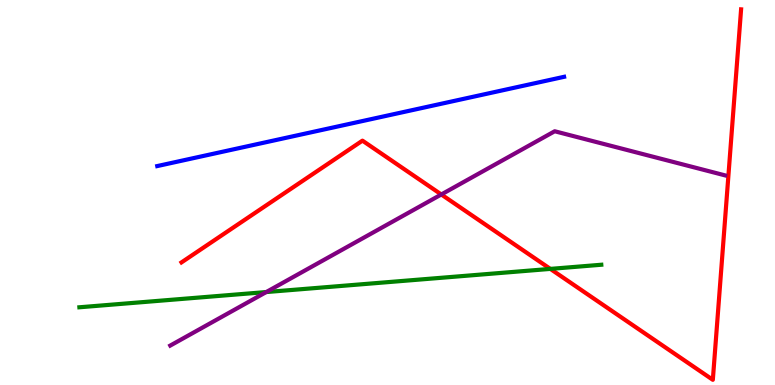[{'lines': ['blue', 'red'], 'intersections': []}, {'lines': ['green', 'red'], 'intersections': [{'x': 7.1, 'y': 3.02}]}, {'lines': ['purple', 'red'], 'intersections': [{'x': 5.69, 'y': 4.95}]}, {'lines': ['blue', 'green'], 'intersections': []}, {'lines': ['blue', 'purple'], 'intersections': []}, {'lines': ['green', 'purple'], 'intersections': [{'x': 3.44, 'y': 2.41}]}]